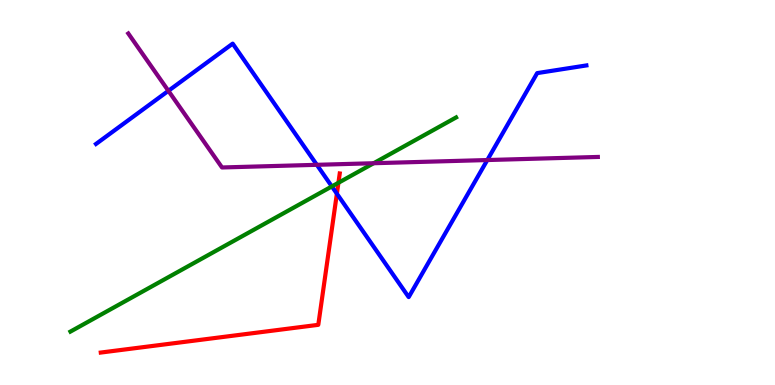[{'lines': ['blue', 'red'], 'intersections': [{'x': 4.35, 'y': 4.97}]}, {'lines': ['green', 'red'], 'intersections': [{'x': 4.37, 'y': 5.25}]}, {'lines': ['purple', 'red'], 'intersections': []}, {'lines': ['blue', 'green'], 'intersections': [{'x': 4.28, 'y': 5.16}]}, {'lines': ['blue', 'purple'], 'intersections': [{'x': 2.17, 'y': 7.64}, {'x': 4.09, 'y': 5.72}, {'x': 6.29, 'y': 5.84}]}, {'lines': ['green', 'purple'], 'intersections': [{'x': 4.82, 'y': 5.76}]}]